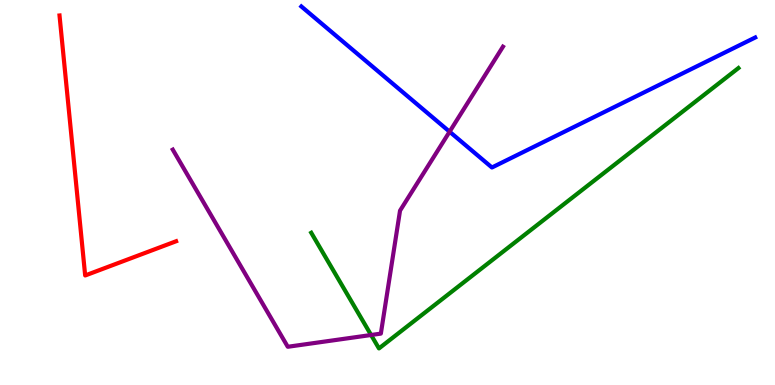[{'lines': ['blue', 'red'], 'intersections': []}, {'lines': ['green', 'red'], 'intersections': []}, {'lines': ['purple', 'red'], 'intersections': []}, {'lines': ['blue', 'green'], 'intersections': []}, {'lines': ['blue', 'purple'], 'intersections': [{'x': 5.8, 'y': 6.58}]}, {'lines': ['green', 'purple'], 'intersections': [{'x': 4.79, 'y': 1.3}]}]